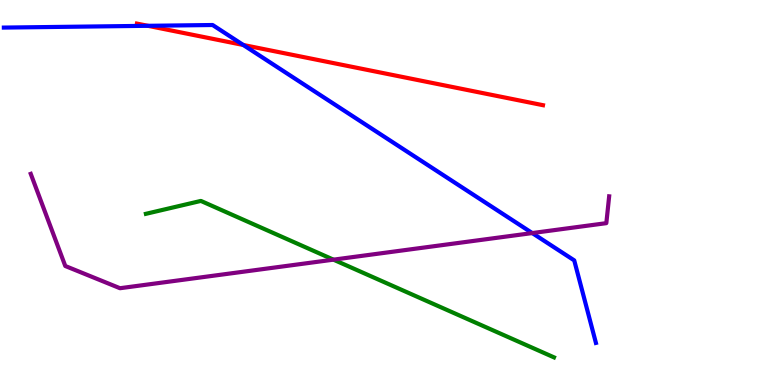[{'lines': ['blue', 'red'], 'intersections': [{'x': 1.91, 'y': 9.33}, {'x': 3.14, 'y': 8.83}]}, {'lines': ['green', 'red'], 'intersections': []}, {'lines': ['purple', 'red'], 'intersections': []}, {'lines': ['blue', 'green'], 'intersections': []}, {'lines': ['blue', 'purple'], 'intersections': [{'x': 6.87, 'y': 3.95}]}, {'lines': ['green', 'purple'], 'intersections': [{'x': 4.3, 'y': 3.26}]}]